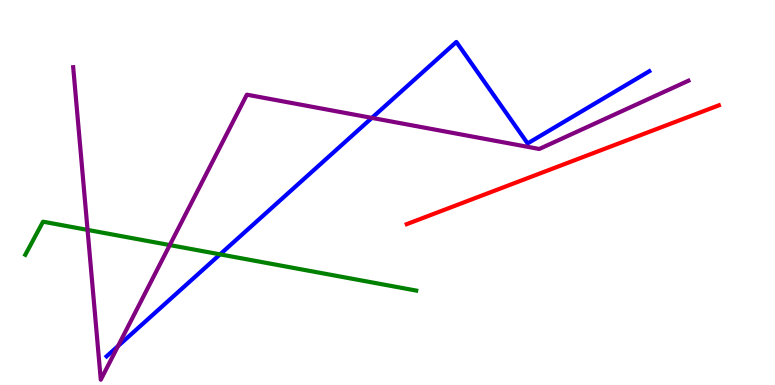[{'lines': ['blue', 'red'], 'intersections': []}, {'lines': ['green', 'red'], 'intersections': []}, {'lines': ['purple', 'red'], 'intersections': []}, {'lines': ['blue', 'green'], 'intersections': [{'x': 2.84, 'y': 3.39}]}, {'lines': ['blue', 'purple'], 'intersections': [{'x': 1.52, 'y': 1.01}, {'x': 4.8, 'y': 6.94}]}, {'lines': ['green', 'purple'], 'intersections': [{'x': 1.13, 'y': 4.03}, {'x': 2.19, 'y': 3.63}]}]